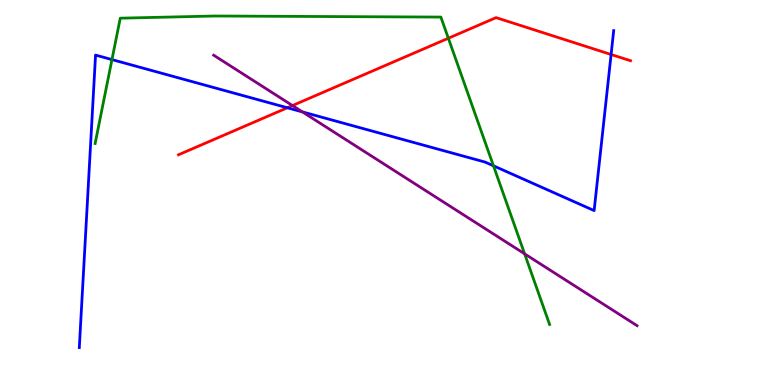[{'lines': ['blue', 'red'], 'intersections': [{'x': 3.71, 'y': 7.2}, {'x': 7.89, 'y': 8.58}]}, {'lines': ['green', 'red'], 'intersections': [{'x': 5.79, 'y': 9.01}]}, {'lines': ['purple', 'red'], 'intersections': [{'x': 3.77, 'y': 7.26}]}, {'lines': ['blue', 'green'], 'intersections': [{'x': 1.44, 'y': 8.45}, {'x': 6.37, 'y': 5.69}]}, {'lines': ['blue', 'purple'], 'intersections': [{'x': 3.9, 'y': 7.09}]}, {'lines': ['green', 'purple'], 'intersections': [{'x': 6.77, 'y': 3.41}]}]